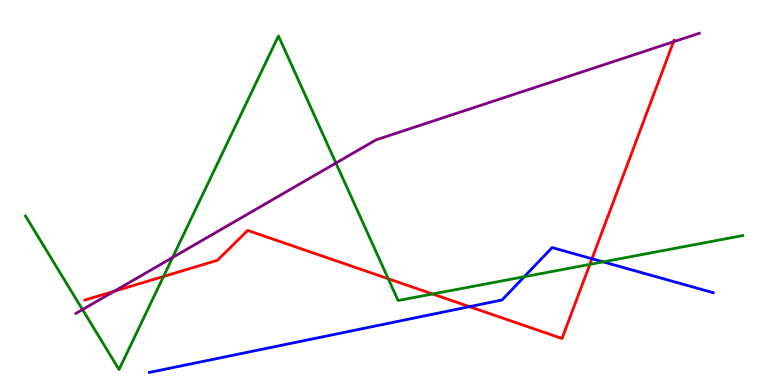[{'lines': ['blue', 'red'], 'intersections': [{'x': 6.06, 'y': 2.03}, {'x': 7.64, 'y': 3.28}]}, {'lines': ['green', 'red'], 'intersections': [{'x': 2.11, 'y': 2.82}, {'x': 5.01, 'y': 2.76}, {'x': 5.58, 'y': 2.36}, {'x': 7.61, 'y': 3.13}]}, {'lines': ['purple', 'red'], 'intersections': [{'x': 1.47, 'y': 2.44}, {'x': 8.69, 'y': 8.91}]}, {'lines': ['blue', 'green'], 'intersections': [{'x': 6.76, 'y': 2.81}, {'x': 7.78, 'y': 3.2}]}, {'lines': ['blue', 'purple'], 'intersections': []}, {'lines': ['green', 'purple'], 'intersections': [{'x': 1.06, 'y': 1.96}, {'x': 2.23, 'y': 3.31}, {'x': 4.33, 'y': 5.76}]}]